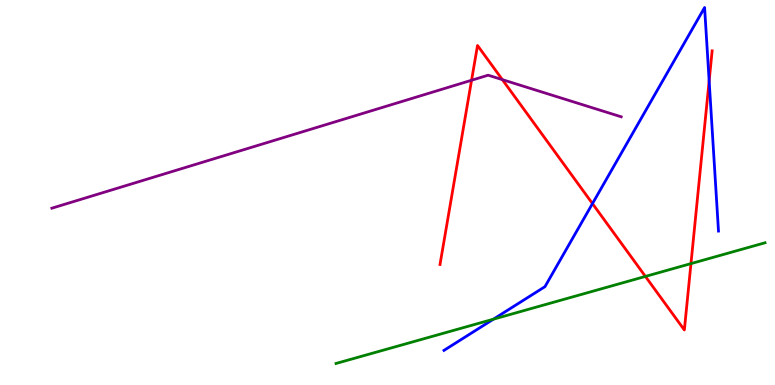[{'lines': ['blue', 'red'], 'intersections': [{'x': 7.64, 'y': 4.71}, {'x': 9.15, 'y': 7.9}]}, {'lines': ['green', 'red'], 'intersections': [{'x': 8.33, 'y': 2.82}, {'x': 8.92, 'y': 3.15}]}, {'lines': ['purple', 'red'], 'intersections': [{'x': 6.08, 'y': 7.92}, {'x': 6.48, 'y': 7.93}]}, {'lines': ['blue', 'green'], 'intersections': [{'x': 6.37, 'y': 1.71}]}, {'lines': ['blue', 'purple'], 'intersections': []}, {'lines': ['green', 'purple'], 'intersections': []}]